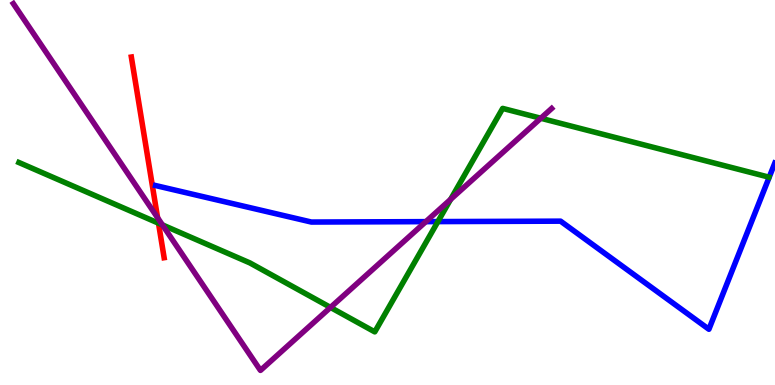[{'lines': ['blue', 'red'], 'intersections': []}, {'lines': ['green', 'red'], 'intersections': [{'x': 2.05, 'y': 4.2}]}, {'lines': ['purple', 'red'], 'intersections': [{'x': 2.03, 'y': 4.34}]}, {'lines': ['blue', 'green'], 'intersections': [{'x': 5.65, 'y': 4.24}]}, {'lines': ['blue', 'purple'], 'intersections': [{'x': 5.49, 'y': 4.24}]}, {'lines': ['green', 'purple'], 'intersections': [{'x': 2.1, 'y': 4.16}, {'x': 4.26, 'y': 2.02}, {'x': 5.81, 'y': 4.82}, {'x': 6.98, 'y': 6.93}]}]